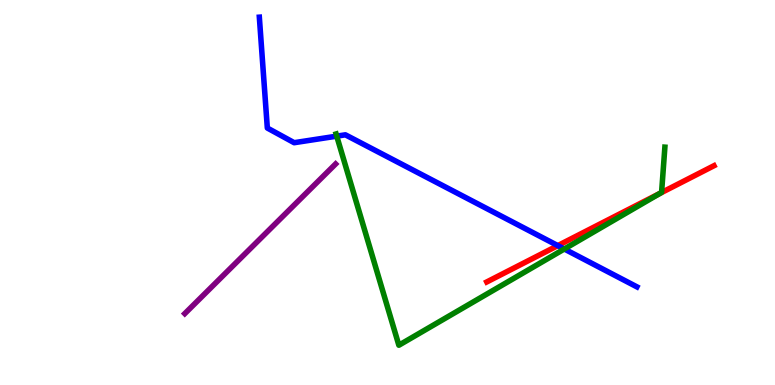[{'lines': ['blue', 'red'], 'intersections': [{'x': 7.2, 'y': 3.62}]}, {'lines': ['green', 'red'], 'intersections': [{'x': 8.52, 'y': 4.98}]}, {'lines': ['purple', 'red'], 'intersections': []}, {'lines': ['blue', 'green'], 'intersections': [{'x': 4.35, 'y': 6.46}, {'x': 7.28, 'y': 3.53}]}, {'lines': ['blue', 'purple'], 'intersections': []}, {'lines': ['green', 'purple'], 'intersections': []}]